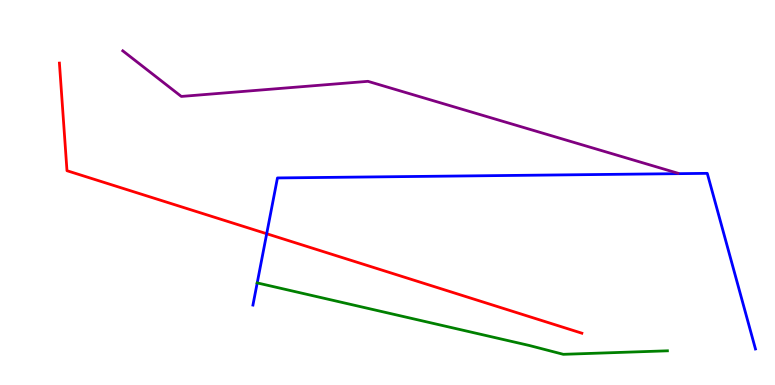[{'lines': ['blue', 'red'], 'intersections': [{'x': 3.44, 'y': 3.93}]}, {'lines': ['green', 'red'], 'intersections': []}, {'lines': ['purple', 'red'], 'intersections': []}, {'lines': ['blue', 'green'], 'intersections': [{'x': 3.32, 'y': 2.65}]}, {'lines': ['blue', 'purple'], 'intersections': []}, {'lines': ['green', 'purple'], 'intersections': []}]